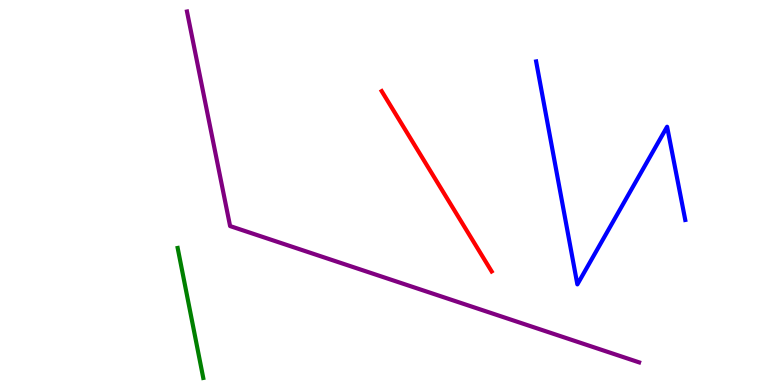[{'lines': ['blue', 'red'], 'intersections': []}, {'lines': ['green', 'red'], 'intersections': []}, {'lines': ['purple', 'red'], 'intersections': []}, {'lines': ['blue', 'green'], 'intersections': []}, {'lines': ['blue', 'purple'], 'intersections': []}, {'lines': ['green', 'purple'], 'intersections': []}]